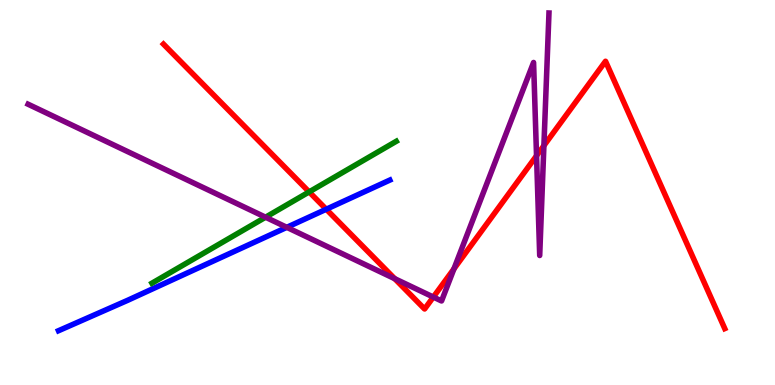[{'lines': ['blue', 'red'], 'intersections': [{'x': 4.21, 'y': 4.57}]}, {'lines': ['green', 'red'], 'intersections': [{'x': 3.99, 'y': 5.02}]}, {'lines': ['purple', 'red'], 'intersections': [{'x': 5.09, 'y': 2.76}, {'x': 5.59, 'y': 2.28}, {'x': 5.86, 'y': 3.02}, {'x': 6.92, 'y': 5.95}, {'x': 7.02, 'y': 6.22}]}, {'lines': ['blue', 'green'], 'intersections': []}, {'lines': ['blue', 'purple'], 'intersections': [{'x': 3.7, 'y': 4.1}]}, {'lines': ['green', 'purple'], 'intersections': [{'x': 3.43, 'y': 4.36}]}]